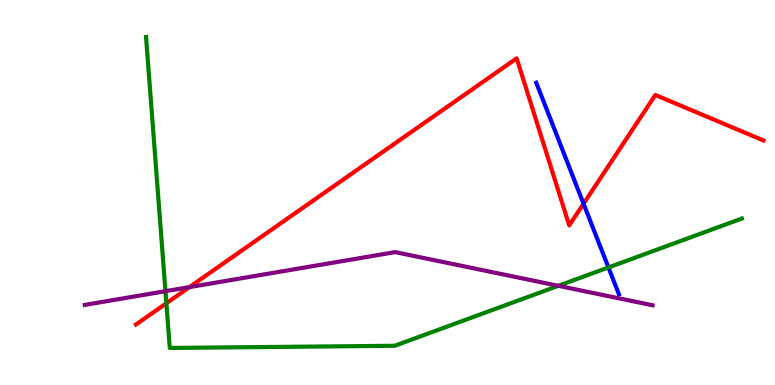[{'lines': ['blue', 'red'], 'intersections': [{'x': 7.53, 'y': 4.71}]}, {'lines': ['green', 'red'], 'intersections': [{'x': 2.15, 'y': 2.12}]}, {'lines': ['purple', 'red'], 'intersections': [{'x': 2.44, 'y': 2.54}]}, {'lines': ['blue', 'green'], 'intersections': [{'x': 7.85, 'y': 3.05}]}, {'lines': ['blue', 'purple'], 'intersections': []}, {'lines': ['green', 'purple'], 'intersections': [{'x': 2.13, 'y': 2.44}, {'x': 7.2, 'y': 2.58}]}]